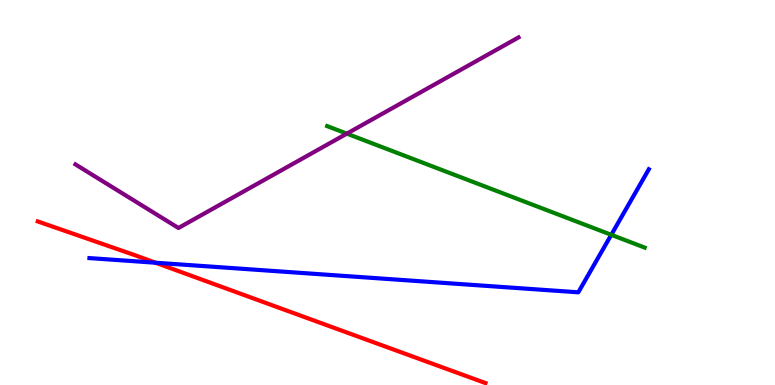[{'lines': ['blue', 'red'], 'intersections': [{'x': 2.01, 'y': 3.18}]}, {'lines': ['green', 'red'], 'intersections': []}, {'lines': ['purple', 'red'], 'intersections': []}, {'lines': ['blue', 'green'], 'intersections': [{'x': 7.89, 'y': 3.9}]}, {'lines': ['blue', 'purple'], 'intersections': []}, {'lines': ['green', 'purple'], 'intersections': [{'x': 4.48, 'y': 6.53}]}]